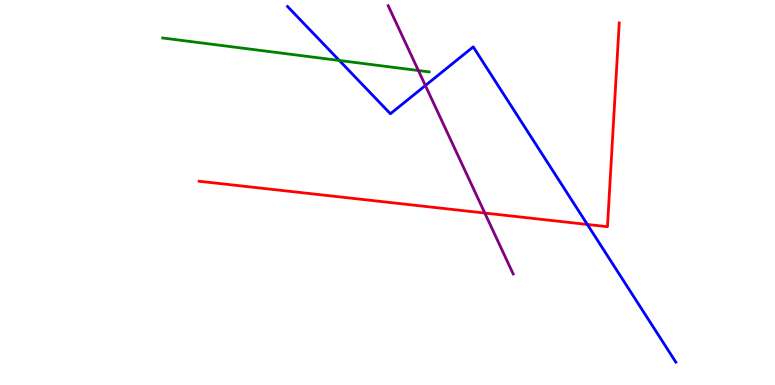[{'lines': ['blue', 'red'], 'intersections': [{'x': 7.58, 'y': 4.17}]}, {'lines': ['green', 'red'], 'intersections': []}, {'lines': ['purple', 'red'], 'intersections': [{'x': 6.26, 'y': 4.47}]}, {'lines': ['blue', 'green'], 'intersections': [{'x': 4.38, 'y': 8.43}]}, {'lines': ['blue', 'purple'], 'intersections': [{'x': 5.49, 'y': 7.78}]}, {'lines': ['green', 'purple'], 'intersections': [{'x': 5.4, 'y': 8.17}]}]